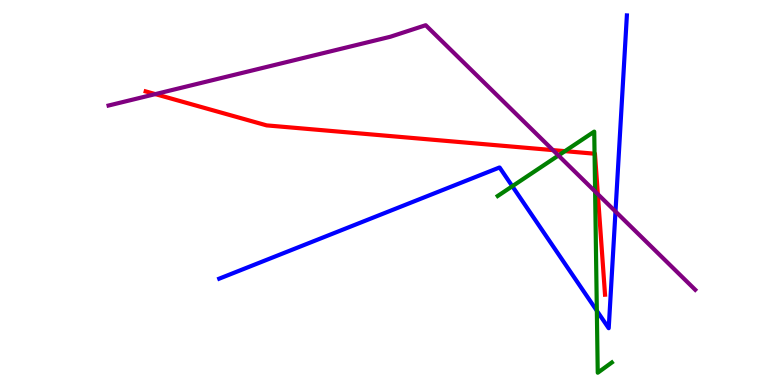[{'lines': ['blue', 'red'], 'intersections': []}, {'lines': ['green', 'red'], 'intersections': [{'x': 7.29, 'y': 6.07}, {'x': 7.67, 'y': 6.01}]}, {'lines': ['purple', 'red'], 'intersections': [{'x': 2.0, 'y': 7.56}, {'x': 7.13, 'y': 6.1}, {'x': 7.71, 'y': 4.96}]}, {'lines': ['blue', 'green'], 'intersections': [{'x': 6.61, 'y': 5.16}, {'x': 7.7, 'y': 1.93}]}, {'lines': ['blue', 'purple'], 'intersections': [{'x': 7.94, 'y': 4.51}]}, {'lines': ['green', 'purple'], 'intersections': [{'x': 7.21, 'y': 5.96}, {'x': 7.68, 'y': 5.03}]}]